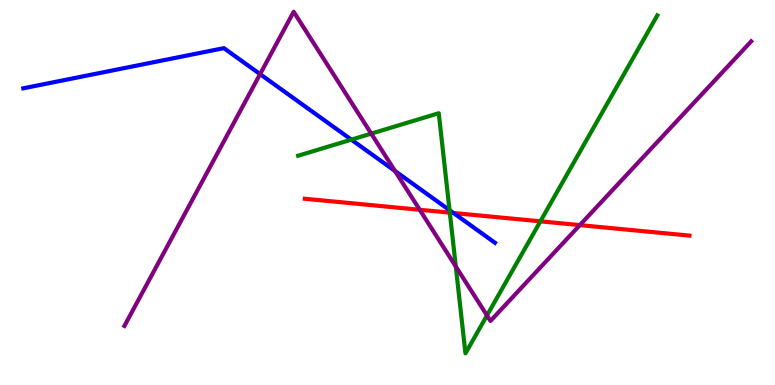[{'lines': ['blue', 'red'], 'intersections': [{'x': 5.85, 'y': 4.47}]}, {'lines': ['green', 'red'], 'intersections': [{'x': 5.8, 'y': 4.48}, {'x': 6.97, 'y': 4.25}]}, {'lines': ['purple', 'red'], 'intersections': [{'x': 5.42, 'y': 4.55}, {'x': 7.48, 'y': 4.15}]}, {'lines': ['blue', 'green'], 'intersections': [{'x': 4.53, 'y': 6.37}, {'x': 5.8, 'y': 4.54}]}, {'lines': ['blue', 'purple'], 'intersections': [{'x': 3.36, 'y': 8.07}, {'x': 5.1, 'y': 5.56}]}, {'lines': ['green', 'purple'], 'intersections': [{'x': 4.79, 'y': 6.53}, {'x': 5.88, 'y': 3.08}, {'x': 6.28, 'y': 1.81}]}]